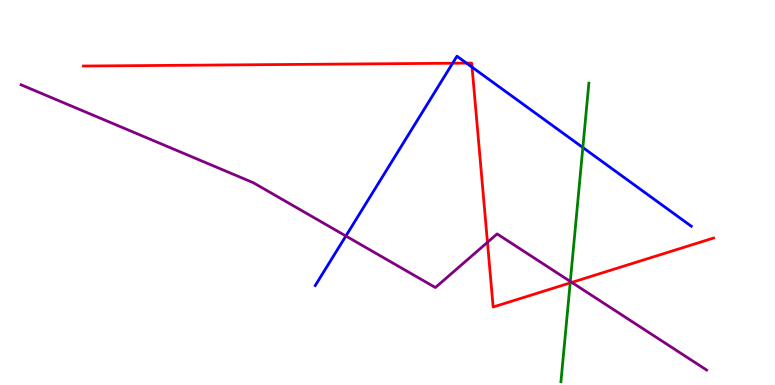[{'lines': ['blue', 'red'], 'intersections': [{'x': 5.84, 'y': 8.36}, {'x': 6.02, 'y': 8.36}, {'x': 6.09, 'y': 8.26}]}, {'lines': ['green', 'red'], 'intersections': [{'x': 7.36, 'y': 2.65}]}, {'lines': ['purple', 'red'], 'intersections': [{'x': 6.29, 'y': 3.71}, {'x': 7.38, 'y': 2.66}]}, {'lines': ['blue', 'green'], 'intersections': [{'x': 7.52, 'y': 6.17}]}, {'lines': ['blue', 'purple'], 'intersections': [{'x': 4.46, 'y': 3.87}]}, {'lines': ['green', 'purple'], 'intersections': [{'x': 7.36, 'y': 2.69}]}]